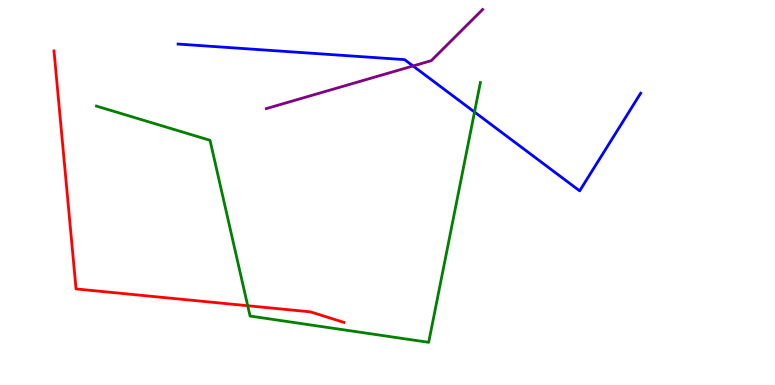[{'lines': ['blue', 'red'], 'intersections': []}, {'lines': ['green', 'red'], 'intersections': [{'x': 3.2, 'y': 2.06}]}, {'lines': ['purple', 'red'], 'intersections': []}, {'lines': ['blue', 'green'], 'intersections': [{'x': 6.12, 'y': 7.09}]}, {'lines': ['blue', 'purple'], 'intersections': [{'x': 5.33, 'y': 8.29}]}, {'lines': ['green', 'purple'], 'intersections': []}]